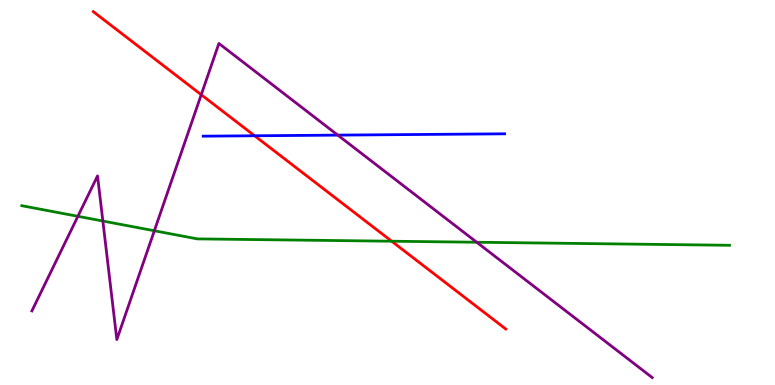[{'lines': ['blue', 'red'], 'intersections': [{'x': 3.29, 'y': 6.47}]}, {'lines': ['green', 'red'], 'intersections': [{'x': 5.05, 'y': 3.73}]}, {'lines': ['purple', 'red'], 'intersections': [{'x': 2.6, 'y': 7.54}]}, {'lines': ['blue', 'green'], 'intersections': []}, {'lines': ['blue', 'purple'], 'intersections': [{'x': 4.36, 'y': 6.49}]}, {'lines': ['green', 'purple'], 'intersections': [{'x': 1.01, 'y': 4.38}, {'x': 1.33, 'y': 4.26}, {'x': 1.99, 'y': 4.01}, {'x': 6.15, 'y': 3.71}]}]